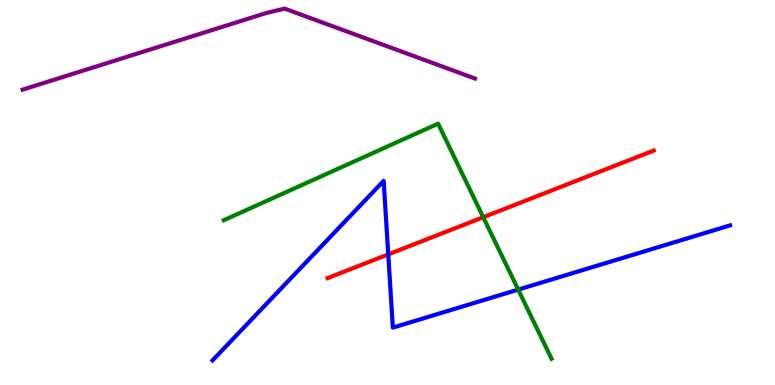[{'lines': ['blue', 'red'], 'intersections': [{'x': 5.01, 'y': 3.39}]}, {'lines': ['green', 'red'], 'intersections': [{'x': 6.24, 'y': 4.36}]}, {'lines': ['purple', 'red'], 'intersections': []}, {'lines': ['blue', 'green'], 'intersections': [{'x': 6.69, 'y': 2.48}]}, {'lines': ['blue', 'purple'], 'intersections': []}, {'lines': ['green', 'purple'], 'intersections': []}]